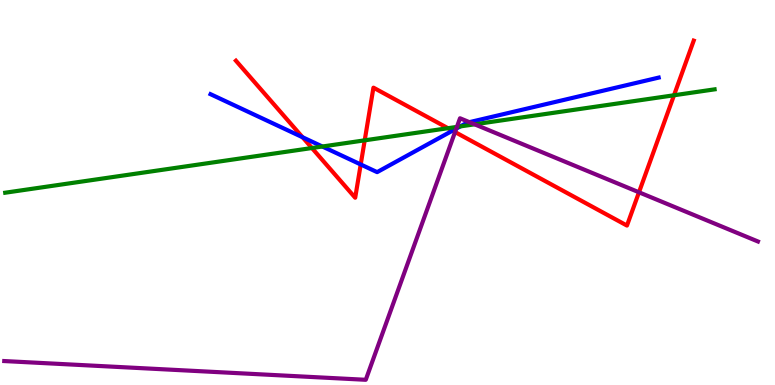[{'lines': ['blue', 'red'], 'intersections': [{'x': 3.9, 'y': 6.44}, {'x': 4.65, 'y': 5.73}, {'x': 5.84, 'y': 6.61}]}, {'lines': ['green', 'red'], 'intersections': [{'x': 4.02, 'y': 6.16}, {'x': 4.71, 'y': 6.35}, {'x': 5.78, 'y': 6.67}, {'x': 8.7, 'y': 7.53}]}, {'lines': ['purple', 'red'], 'intersections': [{'x': 5.87, 'y': 6.57}, {'x': 8.24, 'y': 5.01}]}, {'lines': ['blue', 'green'], 'intersections': [{'x': 4.16, 'y': 6.19}, {'x': 5.94, 'y': 6.72}]}, {'lines': ['blue', 'purple'], 'intersections': [{'x': 5.89, 'y': 6.66}, {'x': 6.06, 'y': 6.83}]}, {'lines': ['green', 'purple'], 'intersections': [{'x': 5.9, 'y': 6.7}, {'x': 6.12, 'y': 6.77}]}]